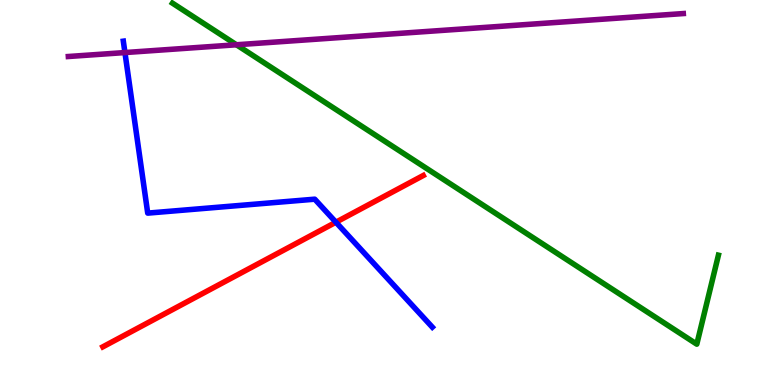[{'lines': ['blue', 'red'], 'intersections': [{'x': 4.33, 'y': 4.23}]}, {'lines': ['green', 'red'], 'intersections': []}, {'lines': ['purple', 'red'], 'intersections': []}, {'lines': ['blue', 'green'], 'intersections': []}, {'lines': ['blue', 'purple'], 'intersections': [{'x': 1.61, 'y': 8.63}]}, {'lines': ['green', 'purple'], 'intersections': [{'x': 3.05, 'y': 8.84}]}]